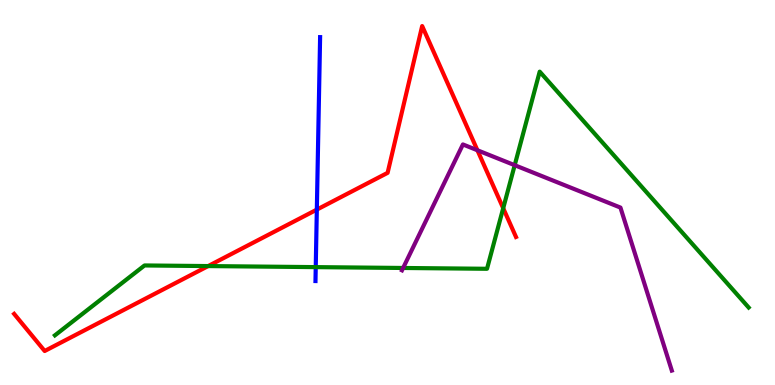[{'lines': ['blue', 'red'], 'intersections': [{'x': 4.09, 'y': 4.56}]}, {'lines': ['green', 'red'], 'intersections': [{'x': 2.69, 'y': 3.09}, {'x': 6.49, 'y': 4.59}]}, {'lines': ['purple', 'red'], 'intersections': [{'x': 6.16, 'y': 6.1}]}, {'lines': ['blue', 'green'], 'intersections': [{'x': 4.07, 'y': 3.06}]}, {'lines': ['blue', 'purple'], 'intersections': []}, {'lines': ['green', 'purple'], 'intersections': [{'x': 5.2, 'y': 3.04}, {'x': 6.64, 'y': 5.71}]}]